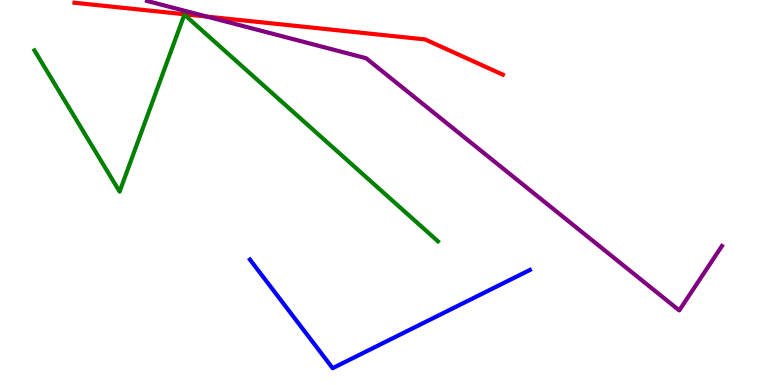[{'lines': ['blue', 'red'], 'intersections': []}, {'lines': ['green', 'red'], 'intersections': []}, {'lines': ['purple', 'red'], 'intersections': [{'x': 2.67, 'y': 9.57}]}, {'lines': ['blue', 'green'], 'intersections': []}, {'lines': ['blue', 'purple'], 'intersections': []}, {'lines': ['green', 'purple'], 'intersections': []}]